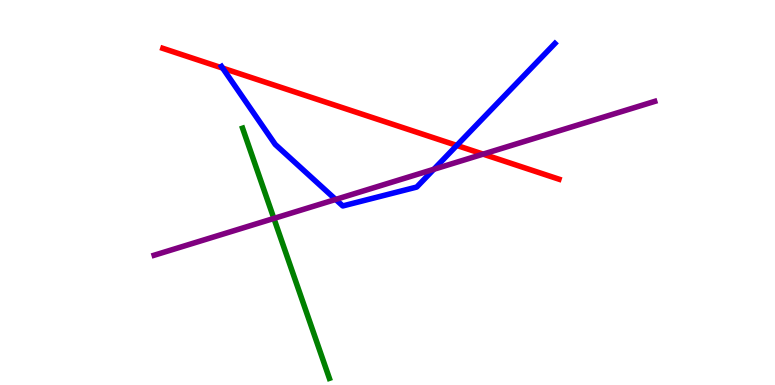[{'lines': ['blue', 'red'], 'intersections': [{'x': 2.87, 'y': 8.23}, {'x': 5.89, 'y': 6.22}]}, {'lines': ['green', 'red'], 'intersections': []}, {'lines': ['purple', 'red'], 'intersections': [{'x': 6.23, 'y': 6.0}]}, {'lines': ['blue', 'green'], 'intersections': []}, {'lines': ['blue', 'purple'], 'intersections': [{'x': 4.33, 'y': 4.82}, {'x': 5.6, 'y': 5.6}]}, {'lines': ['green', 'purple'], 'intersections': [{'x': 3.53, 'y': 4.33}]}]